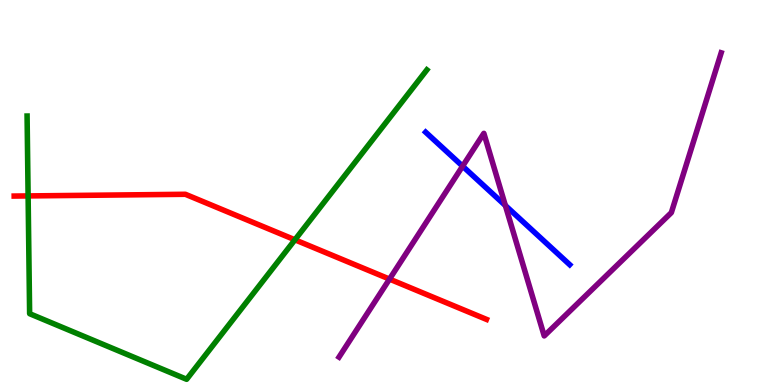[{'lines': ['blue', 'red'], 'intersections': []}, {'lines': ['green', 'red'], 'intersections': [{'x': 0.363, 'y': 4.91}, {'x': 3.81, 'y': 3.77}]}, {'lines': ['purple', 'red'], 'intersections': [{'x': 5.03, 'y': 2.75}]}, {'lines': ['blue', 'green'], 'intersections': []}, {'lines': ['blue', 'purple'], 'intersections': [{'x': 5.97, 'y': 5.68}, {'x': 6.52, 'y': 4.66}]}, {'lines': ['green', 'purple'], 'intersections': []}]